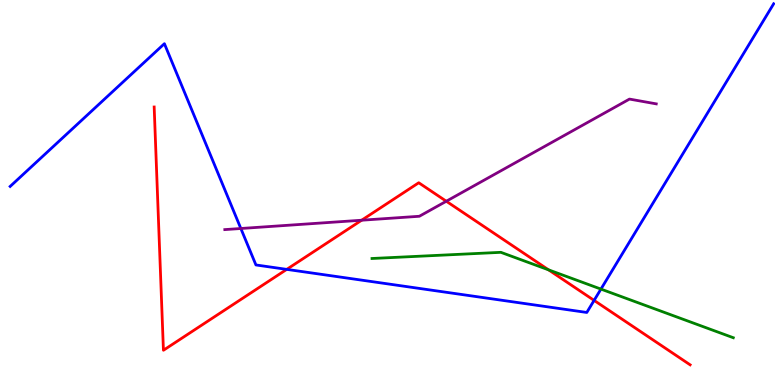[{'lines': ['blue', 'red'], 'intersections': [{'x': 3.7, 'y': 3.0}, {'x': 7.67, 'y': 2.2}]}, {'lines': ['green', 'red'], 'intersections': [{'x': 7.08, 'y': 2.99}]}, {'lines': ['purple', 'red'], 'intersections': [{'x': 4.67, 'y': 4.28}, {'x': 5.76, 'y': 4.77}]}, {'lines': ['blue', 'green'], 'intersections': [{'x': 7.75, 'y': 2.49}]}, {'lines': ['blue', 'purple'], 'intersections': [{'x': 3.11, 'y': 4.06}]}, {'lines': ['green', 'purple'], 'intersections': []}]